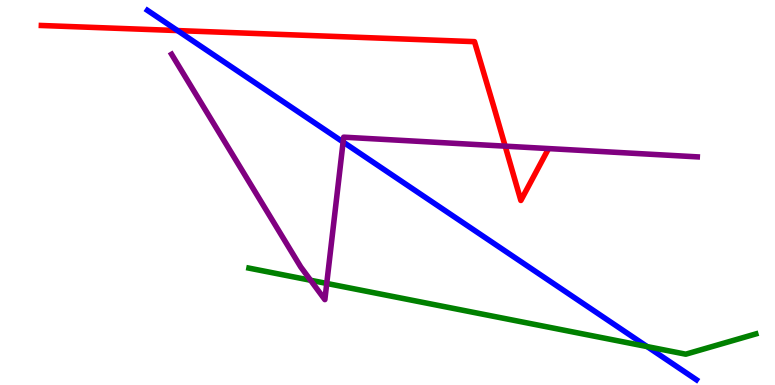[{'lines': ['blue', 'red'], 'intersections': [{'x': 2.29, 'y': 9.21}]}, {'lines': ['green', 'red'], 'intersections': []}, {'lines': ['purple', 'red'], 'intersections': [{'x': 6.52, 'y': 6.2}]}, {'lines': ['blue', 'green'], 'intersections': [{'x': 8.35, 'y': 0.998}]}, {'lines': ['blue', 'purple'], 'intersections': [{'x': 4.43, 'y': 6.31}]}, {'lines': ['green', 'purple'], 'intersections': [{'x': 4.01, 'y': 2.72}, {'x': 4.22, 'y': 2.64}]}]